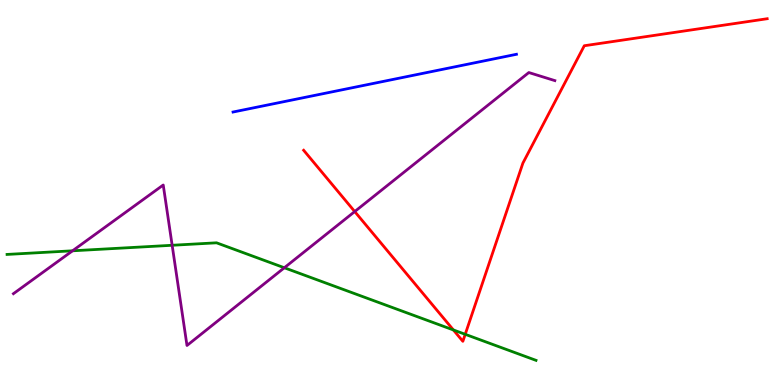[{'lines': ['blue', 'red'], 'intersections': []}, {'lines': ['green', 'red'], 'intersections': [{'x': 5.85, 'y': 1.43}, {'x': 6.0, 'y': 1.32}]}, {'lines': ['purple', 'red'], 'intersections': [{'x': 4.58, 'y': 4.51}]}, {'lines': ['blue', 'green'], 'intersections': []}, {'lines': ['blue', 'purple'], 'intersections': []}, {'lines': ['green', 'purple'], 'intersections': [{'x': 0.936, 'y': 3.49}, {'x': 2.22, 'y': 3.63}, {'x': 3.67, 'y': 3.05}]}]